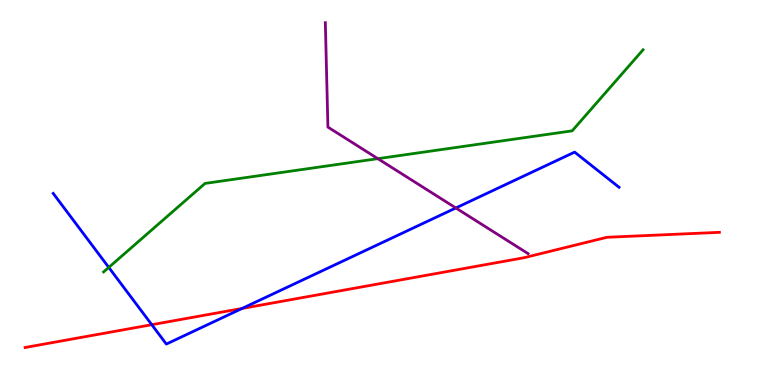[{'lines': ['blue', 'red'], 'intersections': [{'x': 1.96, 'y': 1.57}, {'x': 3.12, 'y': 1.99}]}, {'lines': ['green', 'red'], 'intersections': []}, {'lines': ['purple', 'red'], 'intersections': []}, {'lines': ['blue', 'green'], 'intersections': [{'x': 1.4, 'y': 3.05}]}, {'lines': ['blue', 'purple'], 'intersections': [{'x': 5.88, 'y': 4.6}]}, {'lines': ['green', 'purple'], 'intersections': [{'x': 4.88, 'y': 5.88}]}]